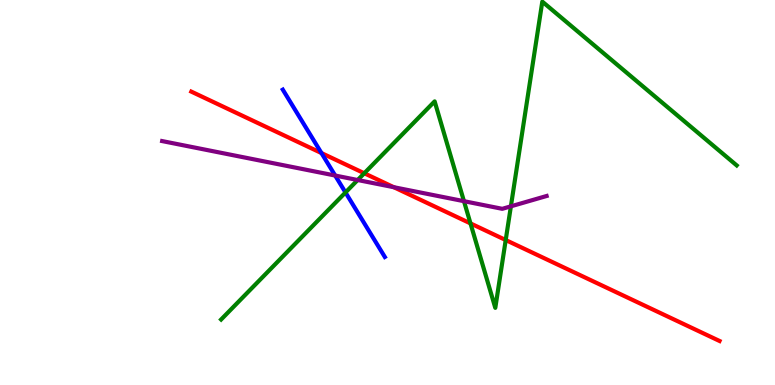[{'lines': ['blue', 'red'], 'intersections': [{'x': 4.15, 'y': 6.02}]}, {'lines': ['green', 'red'], 'intersections': [{'x': 4.7, 'y': 5.5}, {'x': 6.07, 'y': 4.2}, {'x': 6.53, 'y': 3.77}]}, {'lines': ['purple', 'red'], 'intersections': [{'x': 5.08, 'y': 5.14}]}, {'lines': ['blue', 'green'], 'intersections': [{'x': 4.46, 'y': 5.0}]}, {'lines': ['blue', 'purple'], 'intersections': [{'x': 4.32, 'y': 5.44}]}, {'lines': ['green', 'purple'], 'intersections': [{'x': 4.62, 'y': 5.32}, {'x': 5.99, 'y': 4.77}, {'x': 6.59, 'y': 4.64}]}]